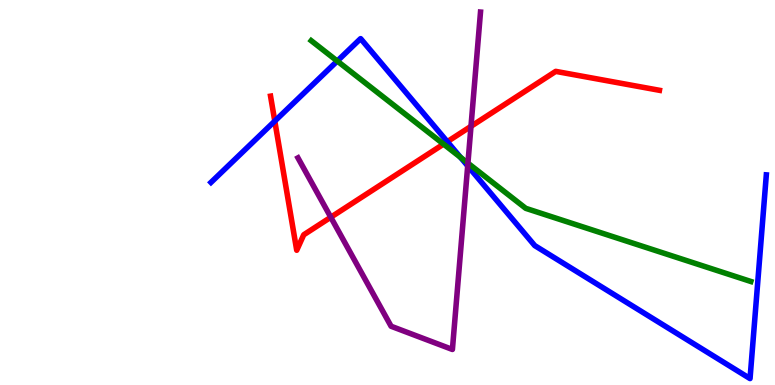[{'lines': ['blue', 'red'], 'intersections': [{'x': 3.55, 'y': 6.85}, {'x': 5.77, 'y': 6.32}]}, {'lines': ['green', 'red'], 'intersections': [{'x': 5.72, 'y': 6.26}]}, {'lines': ['purple', 'red'], 'intersections': [{'x': 4.27, 'y': 4.36}, {'x': 6.08, 'y': 6.72}]}, {'lines': ['blue', 'green'], 'intersections': [{'x': 4.35, 'y': 8.41}, {'x': 5.94, 'y': 5.91}]}, {'lines': ['blue', 'purple'], 'intersections': [{'x': 6.03, 'y': 5.69}]}, {'lines': ['green', 'purple'], 'intersections': [{'x': 6.04, 'y': 5.76}]}]